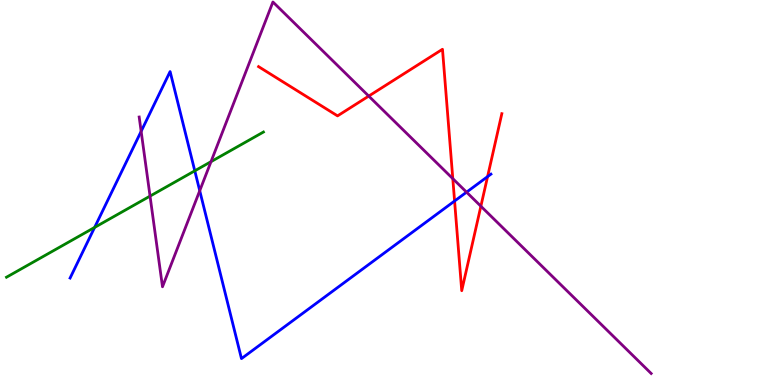[{'lines': ['blue', 'red'], 'intersections': [{'x': 5.87, 'y': 4.78}, {'x': 6.29, 'y': 5.41}]}, {'lines': ['green', 'red'], 'intersections': []}, {'lines': ['purple', 'red'], 'intersections': [{'x': 4.76, 'y': 7.5}, {'x': 5.84, 'y': 5.36}, {'x': 6.2, 'y': 4.64}]}, {'lines': ['blue', 'green'], 'intersections': [{'x': 1.22, 'y': 4.09}, {'x': 2.51, 'y': 5.56}]}, {'lines': ['blue', 'purple'], 'intersections': [{'x': 1.82, 'y': 6.59}, {'x': 2.58, 'y': 5.05}, {'x': 6.02, 'y': 5.01}]}, {'lines': ['green', 'purple'], 'intersections': [{'x': 1.94, 'y': 4.91}, {'x': 2.72, 'y': 5.8}]}]